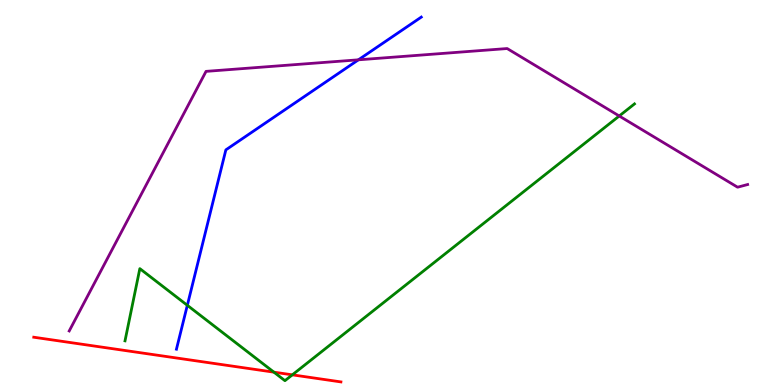[{'lines': ['blue', 'red'], 'intersections': []}, {'lines': ['green', 'red'], 'intersections': [{'x': 3.53, 'y': 0.333}, {'x': 3.77, 'y': 0.264}]}, {'lines': ['purple', 'red'], 'intersections': []}, {'lines': ['blue', 'green'], 'intersections': [{'x': 2.42, 'y': 2.07}]}, {'lines': ['blue', 'purple'], 'intersections': [{'x': 4.62, 'y': 8.45}]}, {'lines': ['green', 'purple'], 'intersections': [{'x': 7.99, 'y': 6.99}]}]